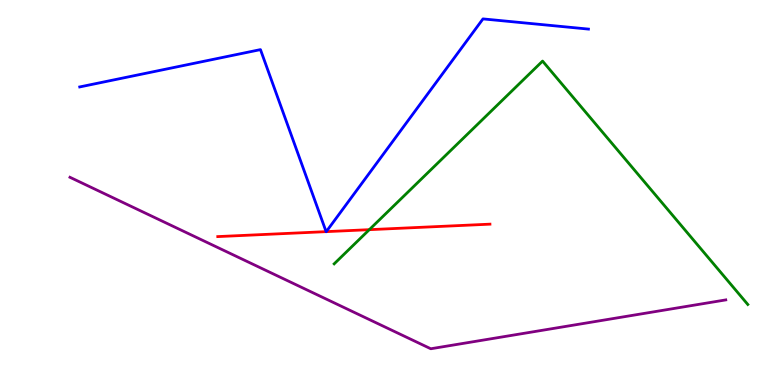[{'lines': ['blue', 'red'], 'intersections': [{'x': 4.21, 'y': 3.98}, {'x': 4.21, 'y': 3.98}]}, {'lines': ['green', 'red'], 'intersections': [{'x': 4.77, 'y': 4.03}]}, {'lines': ['purple', 'red'], 'intersections': []}, {'lines': ['blue', 'green'], 'intersections': []}, {'lines': ['blue', 'purple'], 'intersections': []}, {'lines': ['green', 'purple'], 'intersections': []}]